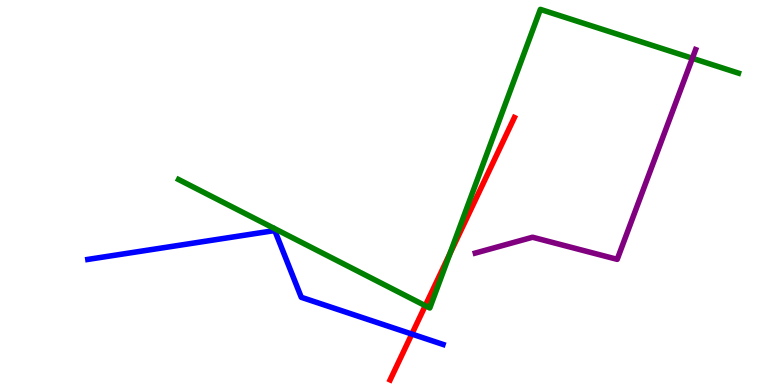[{'lines': ['blue', 'red'], 'intersections': [{'x': 5.31, 'y': 1.32}]}, {'lines': ['green', 'red'], 'intersections': [{'x': 5.49, 'y': 2.06}, {'x': 5.81, 'y': 3.41}]}, {'lines': ['purple', 'red'], 'intersections': []}, {'lines': ['blue', 'green'], 'intersections': []}, {'lines': ['blue', 'purple'], 'intersections': []}, {'lines': ['green', 'purple'], 'intersections': [{'x': 8.93, 'y': 8.49}]}]